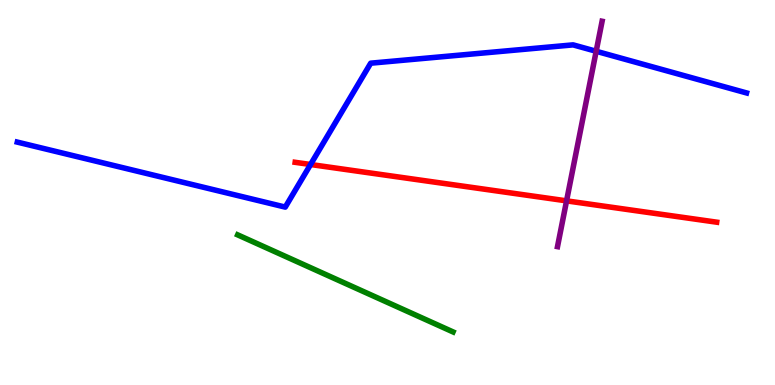[{'lines': ['blue', 'red'], 'intersections': [{'x': 4.01, 'y': 5.73}]}, {'lines': ['green', 'red'], 'intersections': []}, {'lines': ['purple', 'red'], 'intersections': [{'x': 7.31, 'y': 4.78}]}, {'lines': ['blue', 'green'], 'intersections': []}, {'lines': ['blue', 'purple'], 'intersections': [{'x': 7.69, 'y': 8.67}]}, {'lines': ['green', 'purple'], 'intersections': []}]